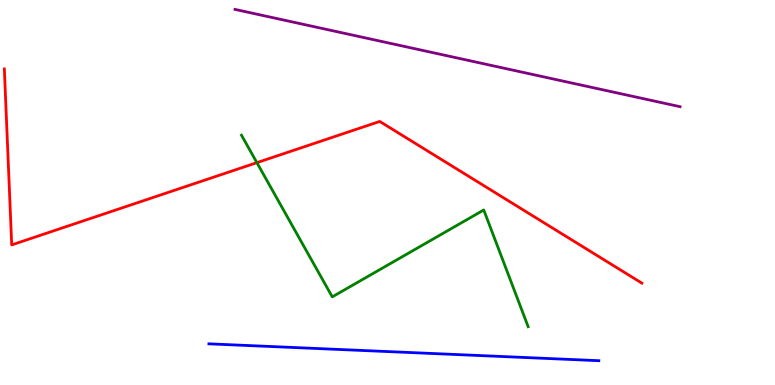[{'lines': ['blue', 'red'], 'intersections': []}, {'lines': ['green', 'red'], 'intersections': [{'x': 3.31, 'y': 5.78}]}, {'lines': ['purple', 'red'], 'intersections': []}, {'lines': ['blue', 'green'], 'intersections': []}, {'lines': ['blue', 'purple'], 'intersections': []}, {'lines': ['green', 'purple'], 'intersections': []}]